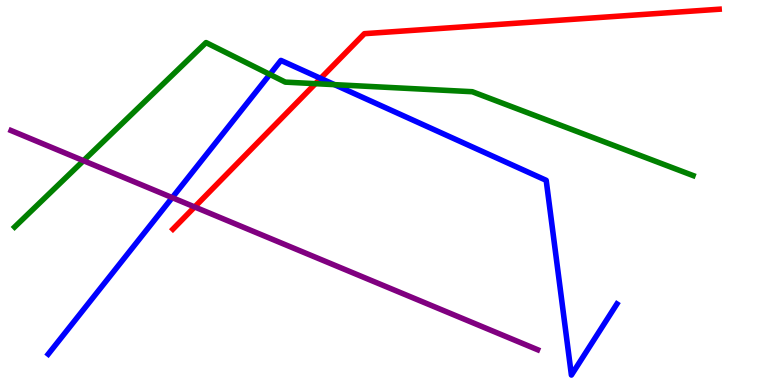[{'lines': ['blue', 'red'], 'intersections': [{'x': 4.14, 'y': 7.96}]}, {'lines': ['green', 'red'], 'intersections': [{'x': 4.07, 'y': 7.83}]}, {'lines': ['purple', 'red'], 'intersections': [{'x': 2.51, 'y': 4.62}]}, {'lines': ['blue', 'green'], 'intersections': [{'x': 3.48, 'y': 8.07}, {'x': 4.32, 'y': 7.8}]}, {'lines': ['blue', 'purple'], 'intersections': [{'x': 2.22, 'y': 4.87}]}, {'lines': ['green', 'purple'], 'intersections': [{'x': 1.08, 'y': 5.83}]}]